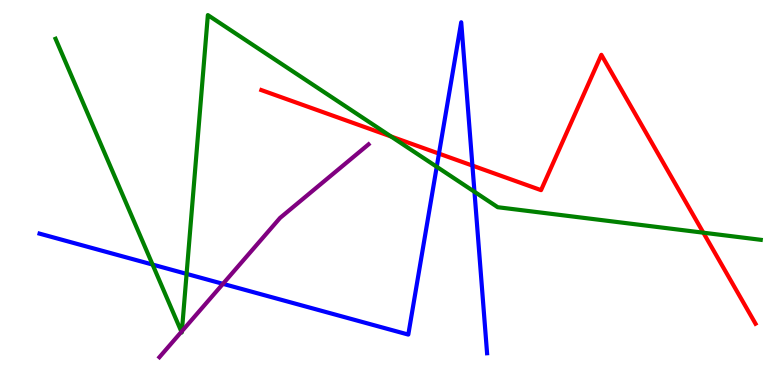[{'lines': ['blue', 'red'], 'intersections': [{'x': 5.66, 'y': 6.01}, {'x': 6.1, 'y': 5.7}]}, {'lines': ['green', 'red'], 'intersections': [{'x': 5.05, 'y': 6.46}, {'x': 9.08, 'y': 3.96}]}, {'lines': ['purple', 'red'], 'intersections': []}, {'lines': ['blue', 'green'], 'intersections': [{'x': 1.97, 'y': 3.13}, {'x': 2.41, 'y': 2.89}, {'x': 5.64, 'y': 5.67}, {'x': 6.12, 'y': 5.02}]}, {'lines': ['blue', 'purple'], 'intersections': [{'x': 2.88, 'y': 2.63}]}, {'lines': ['green', 'purple'], 'intersections': [{'x': 2.34, 'y': 1.38}, {'x': 2.35, 'y': 1.4}]}]